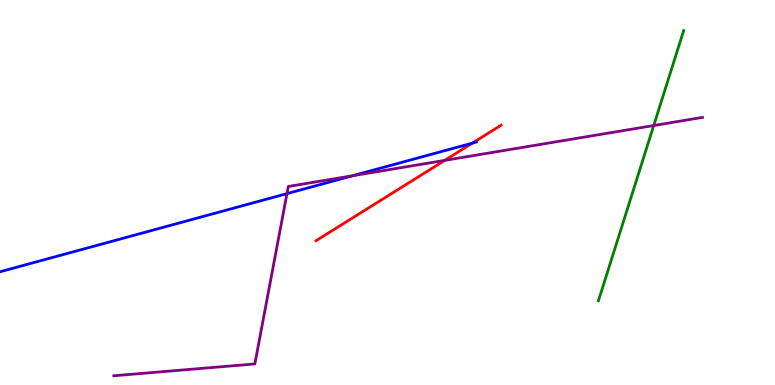[{'lines': ['blue', 'red'], 'intersections': [{'x': 6.1, 'y': 6.28}]}, {'lines': ['green', 'red'], 'intersections': []}, {'lines': ['purple', 'red'], 'intersections': [{'x': 5.74, 'y': 5.83}]}, {'lines': ['blue', 'green'], 'intersections': []}, {'lines': ['blue', 'purple'], 'intersections': [{'x': 3.7, 'y': 4.97}, {'x': 4.55, 'y': 5.44}]}, {'lines': ['green', 'purple'], 'intersections': [{'x': 8.44, 'y': 6.74}]}]